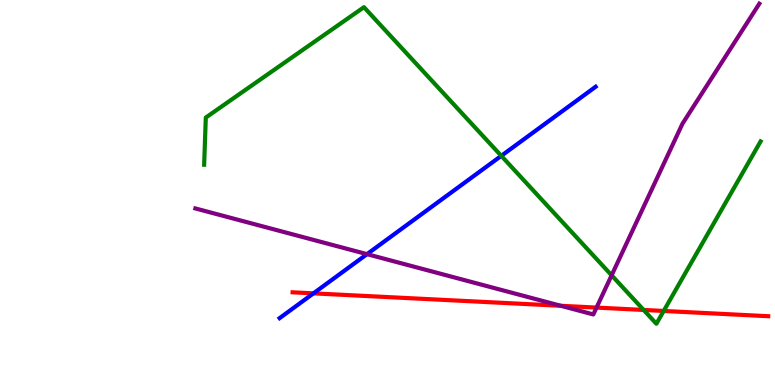[{'lines': ['blue', 'red'], 'intersections': [{'x': 4.04, 'y': 2.38}]}, {'lines': ['green', 'red'], 'intersections': [{'x': 8.3, 'y': 1.95}, {'x': 8.56, 'y': 1.92}]}, {'lines': ['purple', 'red'], 'intersections': [{'x': 7.24, 'y': 2.06}, {'x': 7.7, 'y': 2.01}]}, {'lines': ['blue', 'green'], 'intersections': [{'x': 6.47, 'y': 5.95}]}, {'lines': ['blue', 'purple'], 'intersections': [{'x': 4.74, 'y': 3.4}]}, {'lines': ['green', 'purple'], 'intersections': [{'x': 7.89, 'y': 2.85}]}]